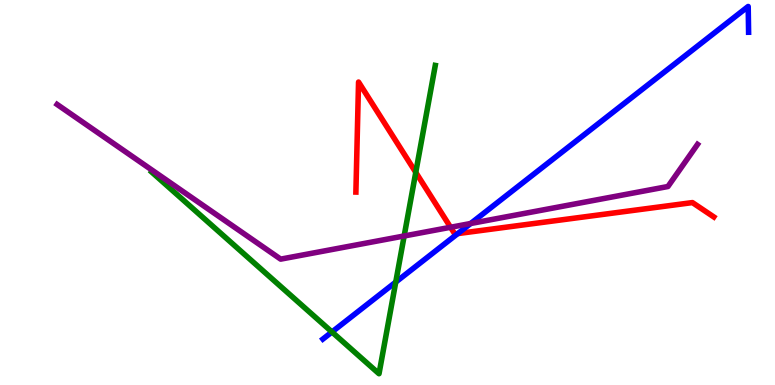[{'lines': ['blue', 'red'], 'intersections': [{'x': 5.91, 'y': 3.93}]}, {'lines': ['green', 'red'], 'intersections': [{'x': 5.36, 'y': 5.52}]}, {'lines': ['purple', 'red'], 'intersections': [{'x': 5.81, 'y': 4.1}]}, {'lines': ['blue', 'green'], 'intersections': [{'x': 4.28, 'y': 1.38}, {'x': 5.11, 'y': 2.67}]}, {'lines': ['blue', 'purple'], 'intersections': [{'x': 6.07, 'y': 4.19}]}, {'lines': ['green', 'purple'], 'intersections': [{'x': 5.22, 'y': 3.87}]}]